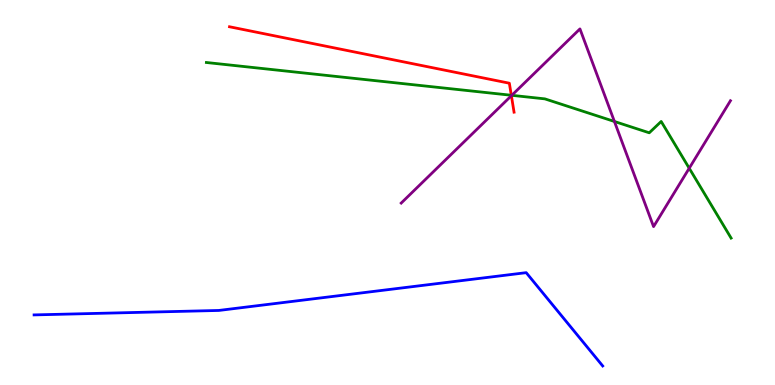[{'lines': ['blue', 'red'], 'intersections': []}, {'lines': ['green', 'red'], 'intersections': [{'x': 6.6, 'y': 7.53}]}, {'lines': ['purple', 'red'], 'intersections': [{'x': 6.6, 'y': 7.51}]}, {'lines': ['blue', 'green'], 'intersections': []}, {'lines': ['blue', 'purple'], 'intersections': []}, {'lines': ['green', 'purple'], 'intersections': [{'x': 6.6, 'y': 7.52}, {'x': 7.93, 'y': 6.84}, {'x': 8.89, 'y': 5.63}]}]